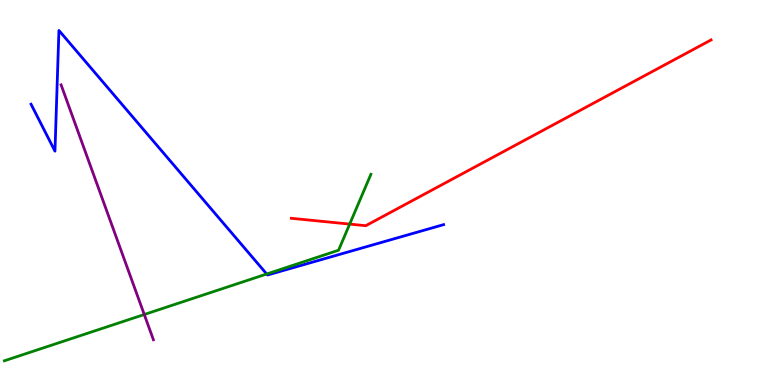[{'lines': ['blue', 'red'], 'intersections': []}, {'lines': ['green', 'red'], 'intersections': [{'x': 4.51, 'y': 4.18}]}, {'lines': ['purple', 'red'], 'intersections': []}, {'lines': ['blue', 'green'], 'intersections': [{'x': 3.44, 'y': 2.88}]}, {'lines': ['blue', 'purple'], 'intersections': []}, {'lines': ['green', 'purple'], 'intersections': [{'x': 1.86, 'y': 1.83}]}]